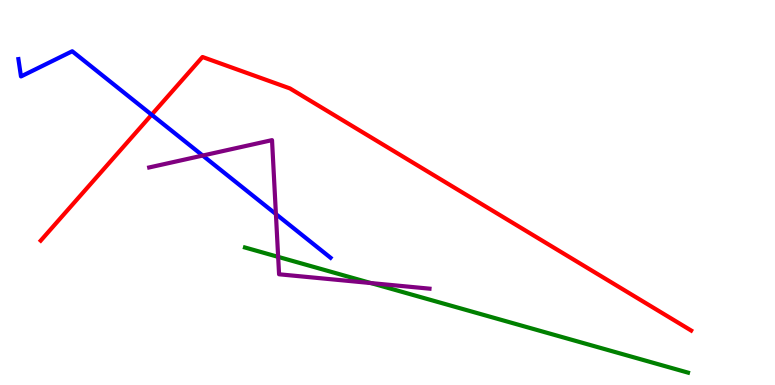[{'lines': ['blue', 'red'], 'intersections': [{'x': 1.96, 'y': 7.02}]}, {'lines': ['green', 'red'], 'intersections': []}, {'lines': ['purple', 'red'], 'intersections': []}, {'lines': ['blue', 'green'], 'intersections': []}, {'lines': ['blue', 'purple'], 'intersections': [{'x': 2.62, 'y': 5.96}, {'x': 3.56, 'y': 4.44}]}, {'lines': ['green', 'purple'], 'intersections': [{'x': 3.59, 'y': 3.33}, {'x': 4.79, 'y': 2.65}]}]